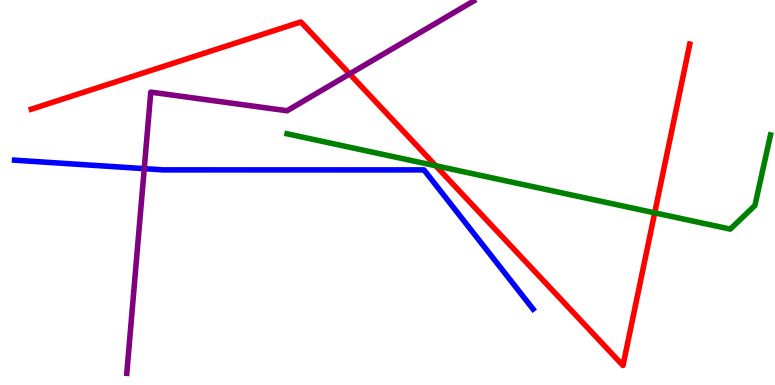[{'lines': ['blue', 'red'], 'intersections': []}, {'lines': ['green', 'red'], 'intersections': [{'x': 5.62, 'y': 5.69}, {'x': 8.45, 'y': 4.47}]}, {'lines': ['purple', 'red'], 'intersections': [{'x': 4.51, 'y': 8.08}]}, {'lines': ['blue', 'green'], 'intersections': []}, {'lines': ['blue', 'purple'], 'intersections': [{'x': 1.86, 'y': 5.62}]}, {'lines': ['green', 'purple'], 'intersections': []}]